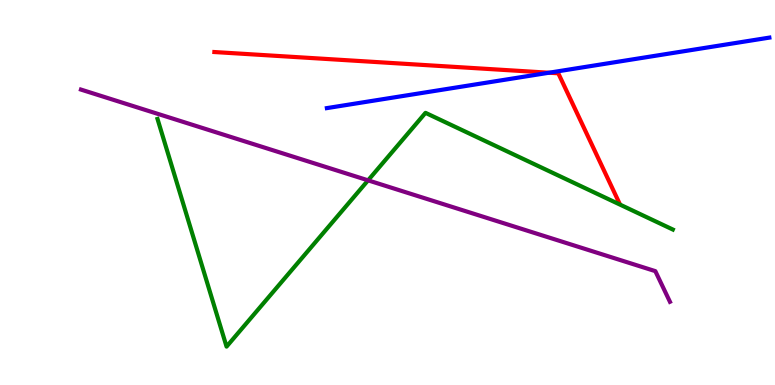[{'lines': ['blue', 'red'], 'intersections': [{'x': 7.08, 'y': 8.11}]}, {'lines': ['green', 'red'], 'intersections': []}, {'lines': ['purple', 'red'], 'intersections': []}, {'lines': ['blue', 'green'], 'intersections': []}, {'lines': ['blue', 'purple'], 'intersections': []}, {'lines': ['green', 'purple'], 'intersections': [{'x': 4.75, 'y': 5.32}]}]